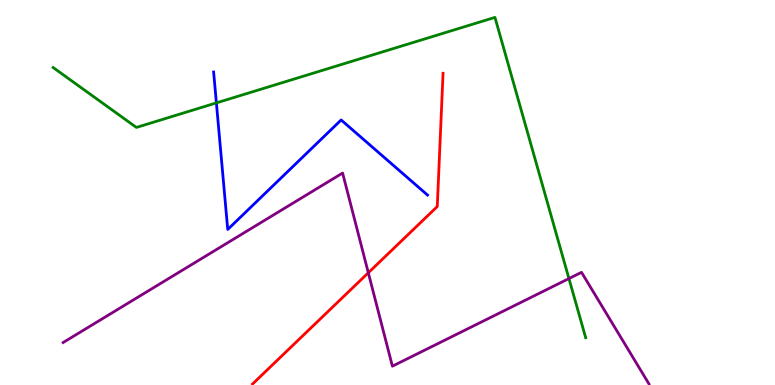[{'lines': ['blue', 'red'], 'intersections': []}, {'lines': ['green', 'red'], 'intersections': []}, {'lines': ['purple', 'red'], 'intersections': [{'x': 4.75, 'y': 2.91}]}, {'lines': ['blue', 'green'], 'intersections': [{'x': 2.79, 'y': 7.33}]}, {'lines': ['blue', 'purple'], 'intersections': []}, {'lines': ['green', 'purple'], 'intersections': [{'x': 7.34, 'y': 2.76}]}]